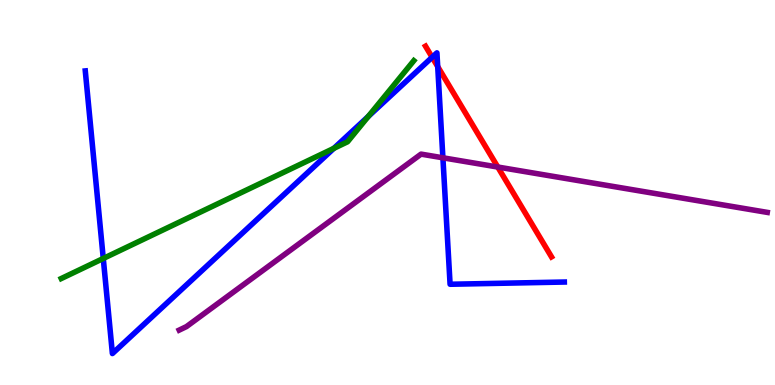[{'lines': ['blue', 'red'], 'intersections': [{'x': 5.58, 'y': 8.51}, {'x': 5.65, 'y': 8.27}]}, {'lines': ['green', 'red'], 'intersections': []}, {'lines': ['purple', 'red'], 'intersections': [{'x': 6.42, 'y': 5.66}]}, {'lines': ['blue', 'green'], 'intersections': [{'x': 1.33, 'y': 3.29}, {'x': 4.31, 'y': 6.15}, {'x': 4.75, 'y': 6.97}]}, {'lines': ['blue', 'purple'], 'intersections': [{'x': 5.71, 'y': 5.9}]}, {'lines': ['green', 'purple'], 'intersections': []}]